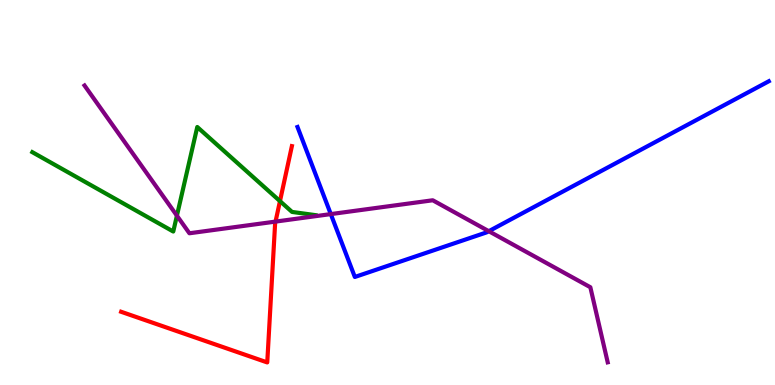[{'lines': ['blue', 'red'], 'intersections': []}, {'lines': ['green', 'red'], 'intersections': [{'x': 3.61, 'y': 4.78}]}, {'lines': ['purple', 'red'], 'intersections': [{'x': 3.56, 'y': 4.24}]}, {'lines': ['blue', 'green'], 'intersections': []}, {'lines': ['blue', 'purple'], 'intersections': [{'x': 4.27, 'y': 4.44}, {'x': 6.31, 'y': 3.99}]}, {'lines': ['green', 'purple'], 'intersections': [{'x': 2.28, 'y': 4.4}]}]